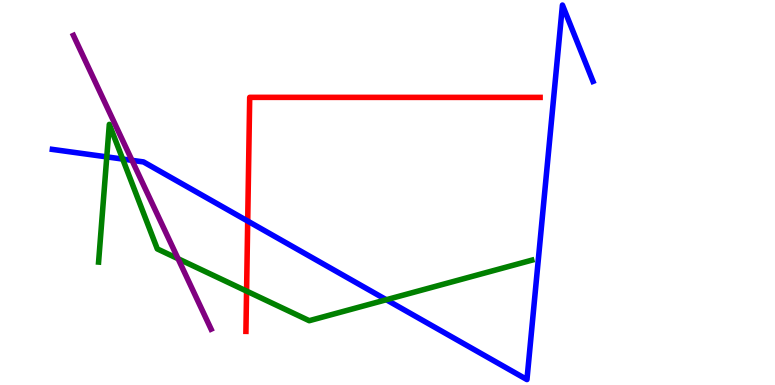[{'lines': ['blue', 'red'], 'intersections': [{'x': 3.2, 'y': 4.26}]}, {'lines': ['green', 'red'], 'intersections': [{'x': 3.18, 'y': 2.44}]}, {'lines': ['purple', 'red'], 'intersections': []}, {'lines': ['blue', 'green'], 'intersections': [{'x': 1.38, 'y': 5.93}, {'x': 1.58, 'y': 5.87}, {'x': 4.98, 'y': 2.21}]}, {'lines': ['blue', 'purple'], 'intersections': [{'x': 1.7, 'y': 5.84}]}, {'lines': ['green', 'purple'], 'intersections': [{'x': 2.3, 'y': 3.28}]}]